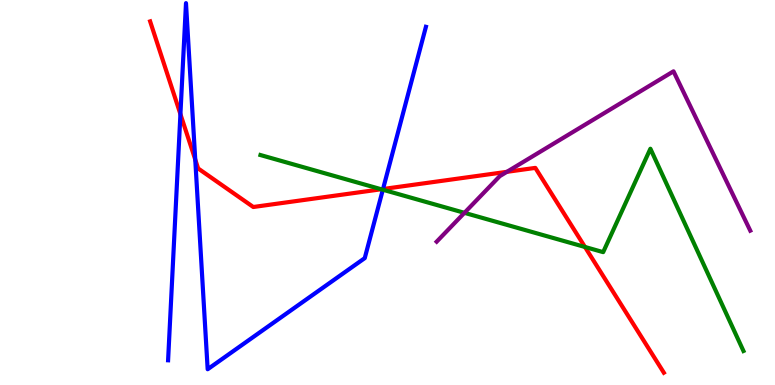[{'lines': ['blue', 'red'], 'intersections': [{'x': 2.33, 'y': 7.04}, {'x': 2.52, 'y': 5.86}, {'x': 4.94, 'y': 5.09}]}, {'lines': ['green', 'red'], 'intersections': [{'x': 4.92, 'y': 5.08}, {'x': 7.55, 'y': 3.59}]}, {'lines': ['purple', 'red'], 'intersections': [{'x': 6.54, 'y': 5.54}]}, {'lines': ['blue', 'green'], 'intersections': [{'x': 4.94, 'y': 5.07}]}, {'lines': ['blue', 'purple'], 'intersections': []}, {'lines': ['green', 'purple'], 'intersections': [{'x': 5.99, 'y': 4.47}]}]